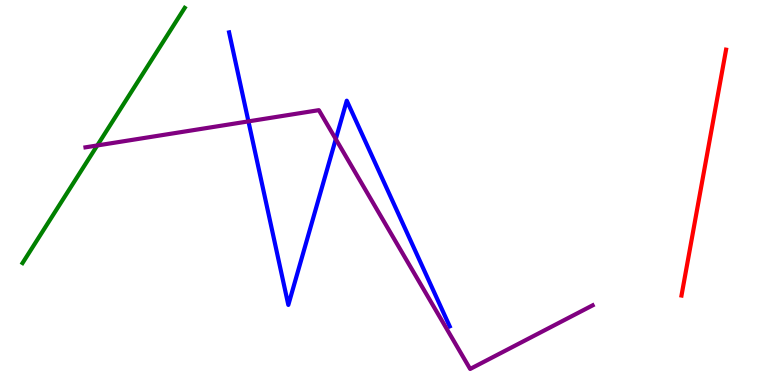[{'lines': ['blue', 'red'], 'intersections': []}, {'lines': ['green', 'red'], 'intersections': []}, {'lines': ['purple', 'red'], 'intersections': []}, {'lines': ['blue', 'green'], 'intersections': []}, {'lines': ['blue', 'purple'], 'intersections': [{'x': 3.21, 'y': 6.85}, {'x': 4.33, 'y': 6.39}]}, {'lines': ['green', 'purple'], 'intersections': [{'x': 1.26, 'y': 6.22}]}]